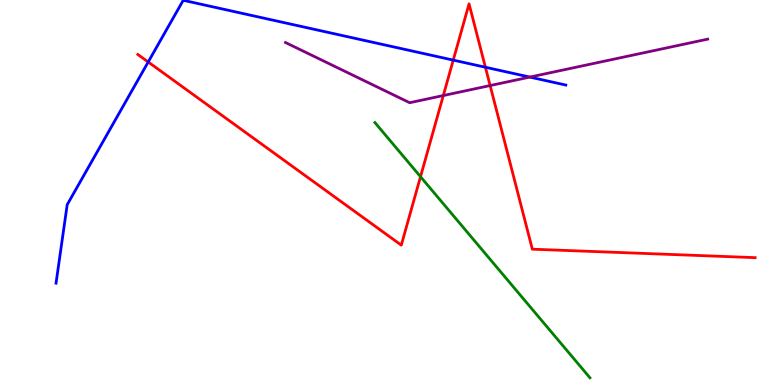[{'lines': ['blue', 'red'], 'intersections': [{'x': 1.91, 'y': 8.39}, {'x': 5.85, 'y': 8.44}, {'x': 6.26, 'y': 8.25}]}, {'lines': ['green', 'red'], 'intersections': [{'x': 5.43, 'y': 5.41}]}, {'lines': ['purple', 'red'], 'intersections': [{'x': 5.72, 'y': 7.52}, {'x': 6.32, 'y': 7.78}]}, {'lines': ['blue', 'green'], 'intersections': []}, {'lines': ['blue', 'purple'], 'intersections': [{'x': 6.84, 'y': 8.0}]}, {'lines': ['green', 'purple'], 'intersections': []}]